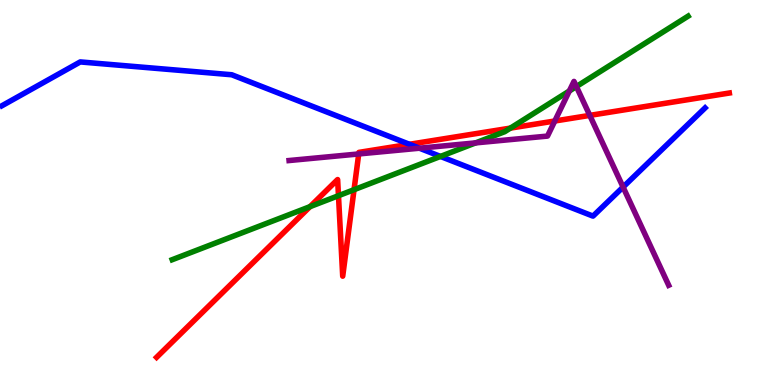[{'lines': ['blue', 'red'], 'intersections': [{'x': 5.28, 'y': 6.25}]}, {'lines': ['green', 'red'], 'intersections': [{'x': 4.0, 'y': 4.63}, {'x': 4.37, 'y': 4.92}, {'x': 4.57, 'y': 5.07}, {'x': 6.59, 'y': 6.67}]}, {'lines': ['purple', 'red'], 'intersections': [{'x': 4.63, 'y': 6.0}, {'x': 7.16, 'y': 6.86}, {'x': 7.61, 'y': 7.0}]}, {'lines': ['blue', 'green'], 'intersections': [{'x': 5.68, 'y': 5.94}]}, {'lines': ['blue', 'purple'], 'intersections': [{'x': 5.41, 'y': 6.15}, {'x': 8.04, 'y': 5.14}]}, {'lines': ['green', 'purple'], 'intersections': [{'x': 6.14, 'y': 6.29}, {'x': 7.35, 'y': 7.64}, {'x': 7.44, 'y': 7.75}]}]